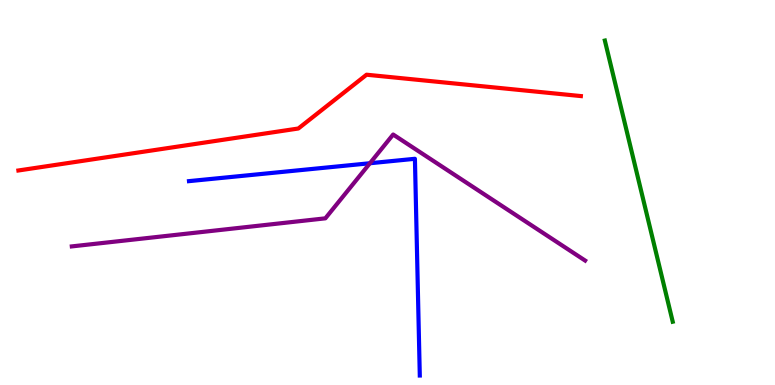[{'lines': ['blue', 'red'], 'intersections': []}, {'lines': ['green', 'red'], 'intersections': []}, {'lines': ['purple', 'red'], 'intersections': []}, {'lines': ['blue', 'green'], 'intersections': []}, {'lines': ['blue', 'purple'], 'intersections': [{'x': 4.77, 'y': 5.76}]}, {'lines': ['green', 'purple'], 'intersections': []}]